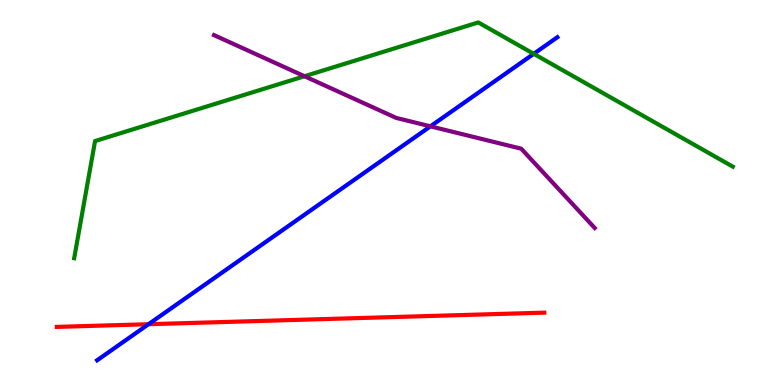[{'lines': ['blue', 'red'], 'intersections': [{'x': 1.92, 'y': 1.58}]}, {'lines': ['green', 'red'], 'intersections': []}, {'lines': ['purple', 'red'], 'intersections': []}, {'lines': ['blue', 'green'], 'intersections': [{'x': 6.89, 'y': 8.6}]}, {'lines': ['blue', 'purple'], 'intersections': [{'x': 5.55, 'y': 6.72}]}, {'lines': ['green', 'purple'], 'intersections': [{'x': 3.93, 'y': 8.02}]}]